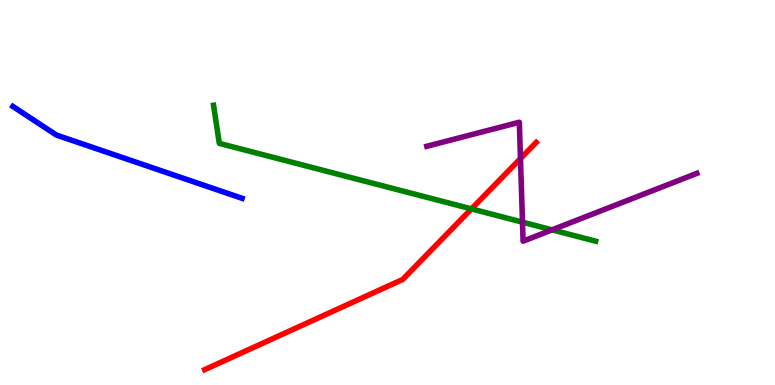[{'lines': ['blue', 'red'], 'intersections': []}, {'lines': ['green', 'red'], 'intersections': [{'x': 6.08, 'y': 4.57}]}, {'lines': ['purple', 'red'], 'intersections': [{'x': 6.72, 'y': 5.88}]}, {'lines': ['blue', 'green'], 'intersections': []}, {'lines': ['blue', 'purple'], 'intersections': []}, {'lines': ['green', 'purple'], 'intersections': [{'x': 6.74, 'y': 4.23}, {'x': 7.12, 'y': 4.03}]}]